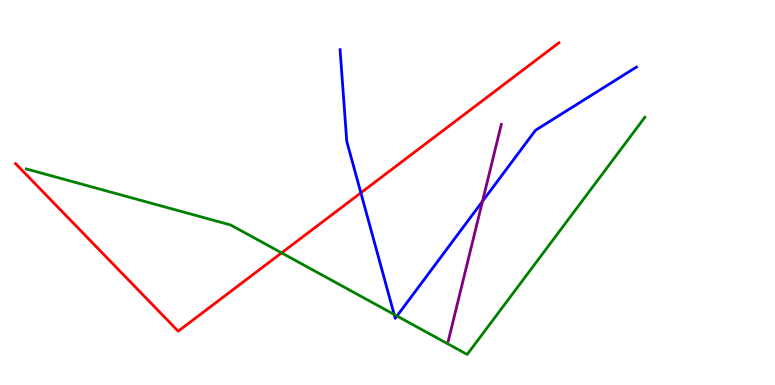[{'lines': ['blue', 'red'], 'intersections': [{'x': 4.66, 'y': 4.99}]}, {'lines': ['green', 'red'], 'intersections': [{'x': 3.63, 'y': 3.43}]}, {'lines': ['purple', 'red'], 'intersections': []}, {'lines': ['blue', 'green'], 'intersections': [{'x': 5.09, 'y': 1.83}, {'x': 5.12, 'y': 1.79}]}, {'lines': ['blue', 'purple'], 'intersections': [{'x': 6.23, 'y': 4.77}]}, {'lines': ['green', 'purple'], 'intersections': []}]